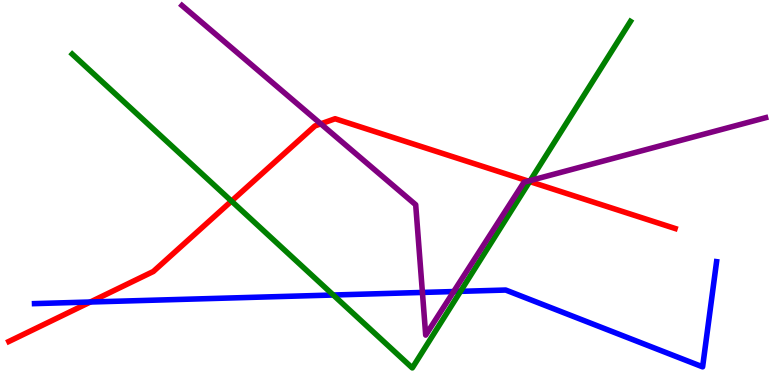[{'lines': ['blue', 'red'], 'intersections': [{'x': 1.17, 'y': 2.16}]}, {'lines': ['green', 'red'], 'intersections': [{'x': 2.99, 'y': 4.78}, {'x': 6.83, 'y': 5.28}]}, {'lines': ['purple', 'red'], 'intersections': [{'x': 4.14, 'y': 6.78}, {'x': 6.82, 'y': 5.3}]}, {'lines': ['blue', 'green'], 'intersections': [{'x': 4.3, 'y': 2.34}, {'x': 5.94, 'y': 2.43}]}, {'lines': ['blue', 'purple'], 'intersections': [{'x': 5.45, 'y': 2.4}, {'x': 5.85, 'y': 2.43}]}, {'lines': ['green', 'purple'], 'intersections': [{'x': 6.84, 'y': 5.31}]}]